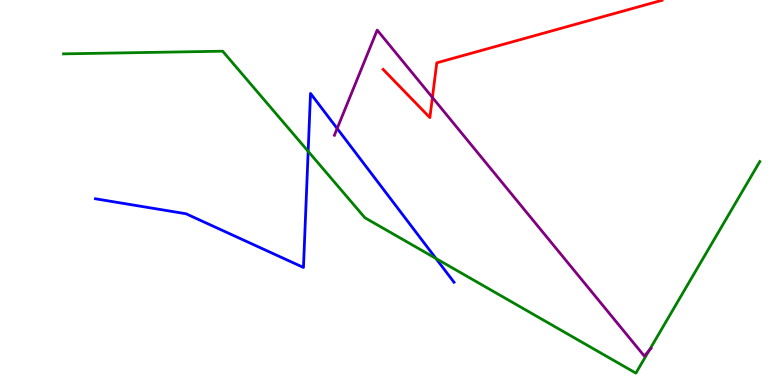[{'lines': ['blue', 'red'], 'intersections': []}, {'lines': ['green', 'red'], 'intersections': []}, {'lines': ['purple', 'red'], 'intersections': [{'x': 5.58, 'y': 7.47}]}, {'lines': ['blue', 'green'], 'intersections': [{'x': 3.98, 'y': 6.07}, {'x': 5.63, 'y': 3.29}]}, {'lines': ['blue', 'purple'], 'intersections': [{'x': 4.35, 'y': 6.66}]}, {'lines': ['green', 'purple'], 'intersections': [{'x': 8.38, 'y': 0.897}]}]